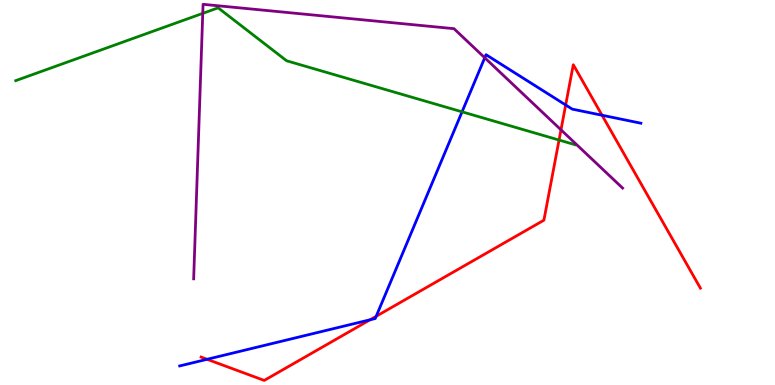[{'lines': ['blue', 'red'], 'intersections': [{'x': 2.67, 'y': 0.668}, {'x': 4.78, 'y': 1.69}, {'x': 4.85, 'y': 1.79}, {'x': 7.3, 'y': 7.27}, {'x': 7.77, 'y': 7.01}]}, {'lines': ['green', 'red'], 'intersections': [{'x': 7.21, 'y': 6.36}]}, {'lines': ['purple', 'red'], 'intersections': [{'x': 7.24, 'y': 6.63}]}, {'lines': ['blue', 'green'], 'intersections': [{'x': 5.96, 'y': 7.1}]}, {'lines': ['blue', 'purple'], 'intersections': [{'x': 6.25, 'y': 8.5}]}, {'lines': ['green', 'purple'], 'intersections': [{'x': 2.62, 'y': 9.65}]}]